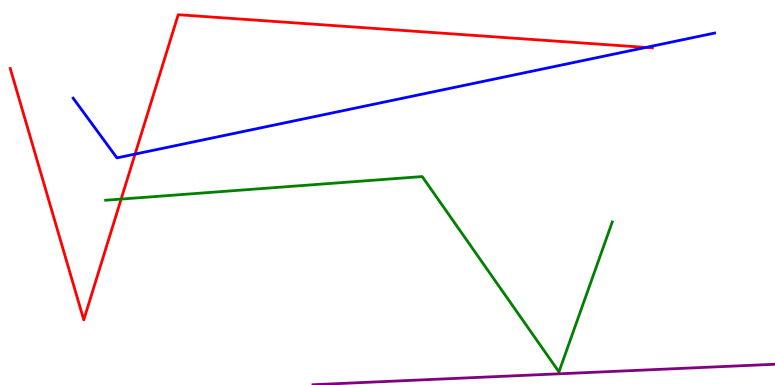[{'lines': ['blue', 'red'], 'intersections': [{'x': 1.74, 'y': 6.0}, {'x': 8.33, 'y': 8.77}]}, {'lines': ['green', 'red'], 'intersections': [{'x': 1.56, 'y': 4.83}]}, {'lines': ['purple', 'red'], 'intersections': []}, {'lines': ['blue', 'green'], 'intersections': []}, {'lines': ['blue', 'purple'], 'intersections': []}, {'lines': ['green', 'purple'], 'intersections': []}]